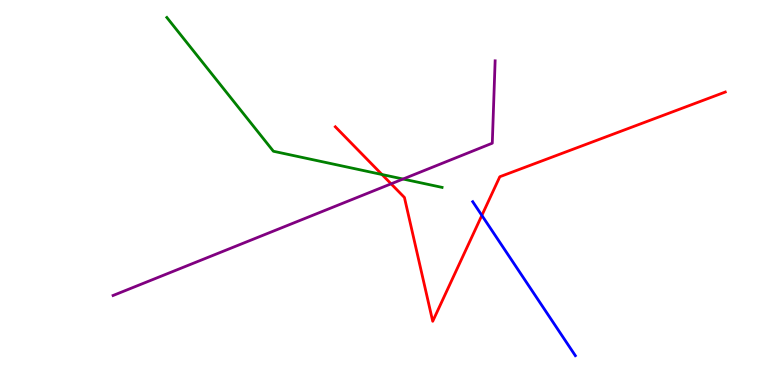[{'lines': ['blue', 'red'], 'intersections': [{'x': 6.22, 'y': 4.41}]}, {'lines': ['green', 'red'], 'intersections': [{'x': 4.93, 'y': 5.47}]}, {'lines': ['purple', 'red'], 'intersections': [{'x': 5.05, 'y': 5.23}]}, {'lines': ['blue', 'green'], 'intersections': []}, {'lines': ['blue', 'purple'], 'intersections': []}, {'lines': ['green', 'purple'], 'intersections': [{'x': 5.2, 'y': 5.35}]}]